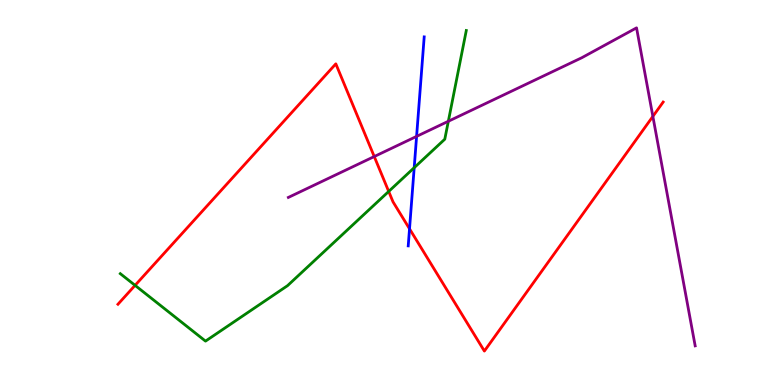[{'lines': ['blue', 'red'], 'intersections': [{'x': 5.28, 'y': 4.06}]}, {'lines': ['green', 'red'], 'intersections': [{'x': 1.74, 'y': 2.59}, {'x': 5.02, 'y': 5.03}]}, {'lines': ['purple', 'red'], 'intersections': [{'x': 4.83, 'y': 5.93}, {'x': 8.42, 'y': 6.98}]}, {'lines': ['blue', 'green'], 'intersections': [{'x': 5.34, 'y': 5.64}]}, {'lines': ['blue', 'purple'], 'intersections': [{'x': 5.38, 'y': 6.46}]}, {'lines': ['green', 'purple'], 'intersections': [{'x': 5.79, 'y': 6.85}]}]